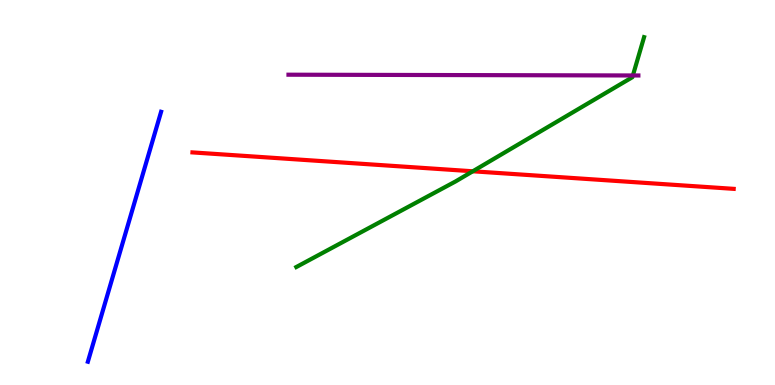[{'lines': ['blue', 'red'], 'intersections': []}, {'lines': ['green', 'red'], 'intersections': [{'x': 6.1, 'y': 5.55}]}, {'lines': ['purple', 'red'], 'intersections': []}, {'lines': ['blue', 'green'], 'intersections': []}, {'lines': ['blue', 'purple'], 'intersections': []}, {'lines': ['green', 'purple'], 'intersections': [{'x': 8.17, 'y': 8.04}]}]